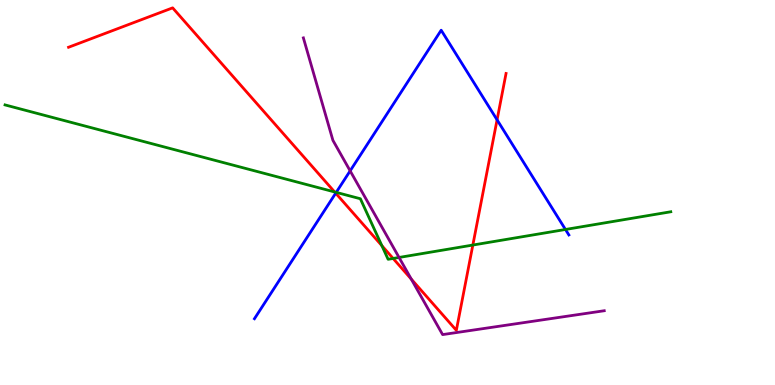[{'lines': ['blue', 'red'], 'intersections': [{'x': 4.33, 'y': 4.98}, {'x': 6.41, 'y': 6.89}]}, {'lines': ['green', 'red'], 'intersections': [{'x': 4.32, 'y': 5.01}, {'x': 4.93, 'y': 3.62}, {'x': 5.07, 'y': 3.29}, {'x': 6.1, 'y': 3.64}]}, {'lines': ['purple', 'red'], 'intersections': [{'x': 5.31, 'y': 2.75}]}, {'lines': ['blue', 'green'], 'intersections': [{'x': 4.34, 'y': 5.0}, {'x': 7.3, 'y': 4.04}]}, {'lines': ['blue', 'purple'], 'intersections': [{'x': 4.52, 'y': 5.56}]}, {'lines': ['green', 'purple'], 'intersections': [{'x': 5.15, 'y': 3.31}]}]